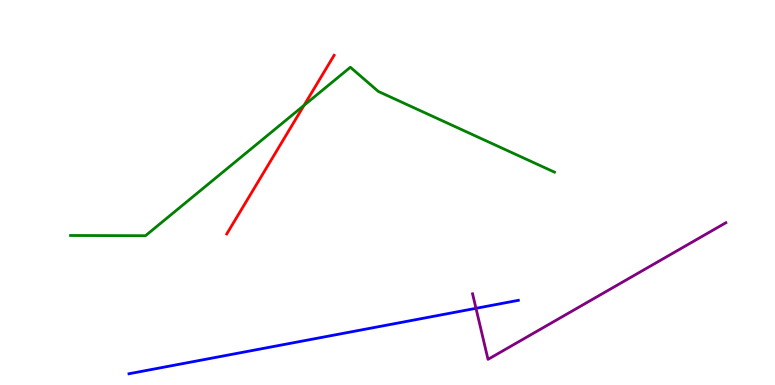[{'lines': ['blue', 'red'], 'intersections': []}, {'lines': ['green', 'red'], 'intersections': [{'x': 3.92, 'y': 7.26}]}, {'lines': ['purple', 'red'], 'intersections': []}, {'lines': ['blue', 'green'], 'intersections': []}, {'lines': ['blue', 'purple'], 'intersections': [{'x': 6.14, 'y': 1.99}]}, {'lines': ['green', 'purple'], 'intersections': []}]